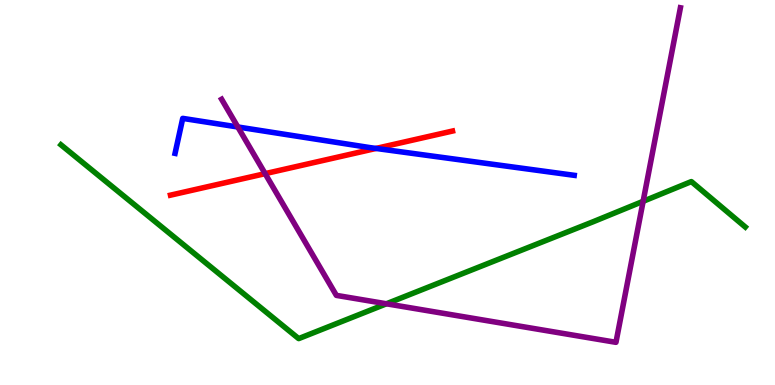[{'lines': ['blue', 'red'], 'intersections': [{'x': 4.85, 'y': 6.14}]}, {'lines': ['green', 'red'], 'intersections': []}, {'lines': ['purple', 'red'], 'intersections': [{'x': 3.42, 'y': 5.49}]}, {'lines': ['blue', 'green'], 'intersections': []}, {'lines': ['blue', 'purple'], 'intersections': [{'x': 3.07, 'y': 6.7}]}, {'lines': ['green', 'purple'], 'intersections': [{'x': 4.99, 'y': 2.11}, {'x': 8.3, 'y': 4.77}]}]